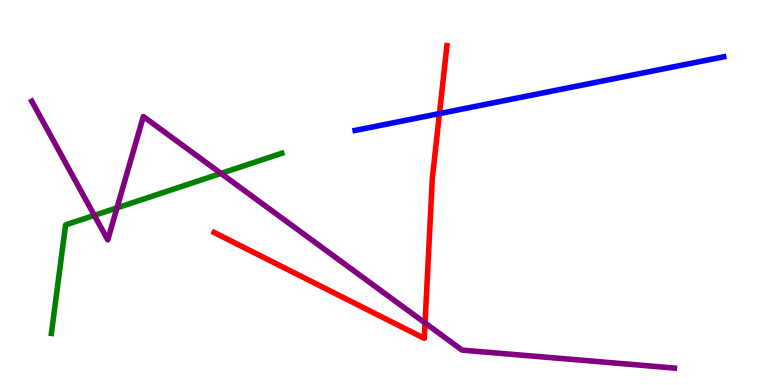[{'lines': ['blue', 'red'], 'intersections': [{'x': 5.67, 'y': 7.05}]}, {'lines': ['green', 'red'], 'intersections': []}, {'lines': ['purple', 'red'], 'intersections': [{'x': 5.48, 'y': 1.61}]}, {'lines': ['blue', 'green'], 'intersections': []}, {'lines': ['blue', 'purple'], 'intersections': []}, {'lines': ['green', 'purple'], 'intersections': [{'x': 1.22, 'y': 4.41}, {'x': 1.51, 'y': 4.6}, {'x': 2.85, 'y': 5.5}]}]